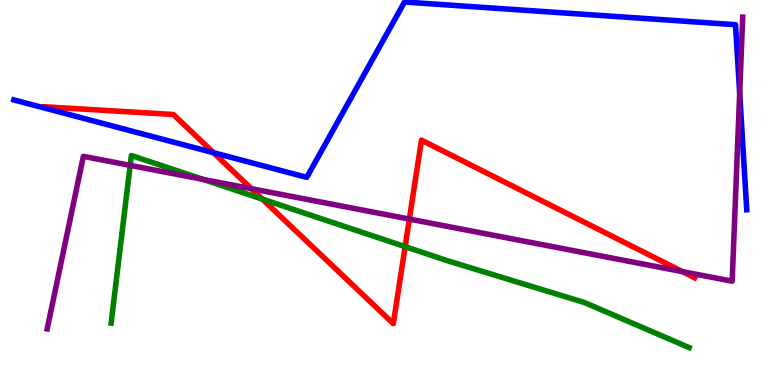[{'lines': ['blue', 'red'], 'intersections': [{'x': 2.76, 'y': 6.03}]}, {'lines': ['green', 'red'], 'intersections': [{'x': 3.39, 'y': 4.83}, {'x': 5.23, 'y': 3.59}]}, {'lines': ['purple', 'red'], 'intersections': [{'x': 3.24, 'y': 5.1}, {'x': 5.28, 'y': 4.31}, {'x': 8.8, 'y': 2.95}]}, {'lines': ['blue', 'green'], 'intersections': []}, {'lines': ['blue', 'purple'], 'intersections': [{'x': 9.54, 'y': 7.58}]}, {'lines': ['green', 'purple'], 'intersections': [{'x': 1.68, 'y': 5.7}, {'x': 2.62, 'y': 5.34}]}]